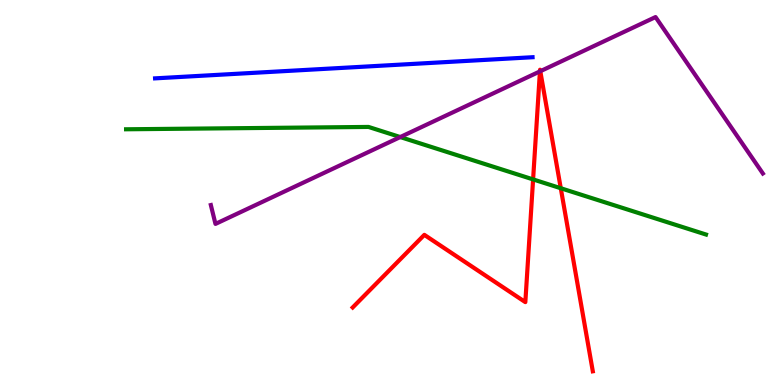[{'lines': ['blue', 'red'], 'intersections': []}, {'lines': ['green', 'red'], 'intersections': [{'x': 6.88, 'y': 5.34}, {'x': 7.24, 'y': 5.11}]}, {'lines': ['purple', 'red'], 'intersections': [{'x': 6.97, 'y': 8.15}, {'x': 6.97, 'y': 8.15}]}, {'lines': ['blue', 'green'], 'intersections': []}, {'lines': ['blue', 'purple'], 'intersections': []}, {'lines': ['green', 'purple'], 'intersections': [{'x': 5.16, 'y': 6.44}]}]